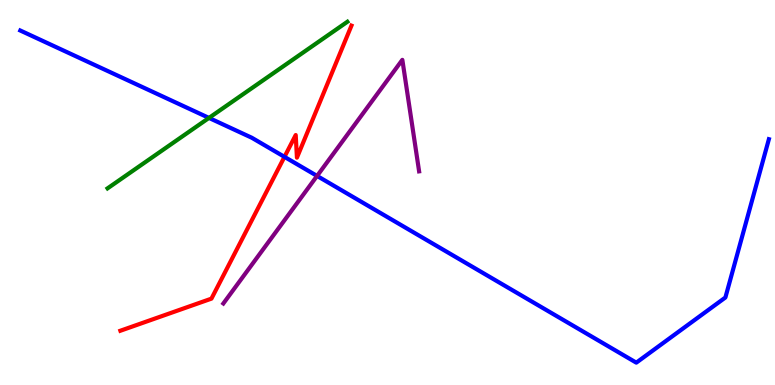[{'lines': ['blue', 'red'], 'intersections': [{'x': 3.67, 'y': 5.93}]}, {'lines': ['green', 'red'], 'intersections': []}, {'lines': ['purple', 'red'], 'intersections': []}, {'lines': ['blue', 'green'], 'intersections': [{'x': 2.7, 'y': 6.94}]}, {'lines': ['blue', 'purple'], 'intersections': [{'x': 4.09, 'y': 5.43}]}, {'lines': ['green', 'purple'], 'intersections': []}]